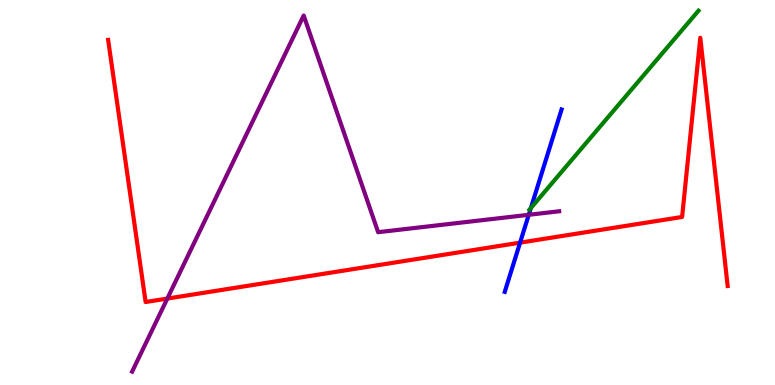[{'lines': ['blue', 'red'], 'intersections': [{'x': 6.71, 'y': 3.7}]}, {'lines': ['green', 'red'], 'intersections': []}, {'lines': ['purple', 'red'], 'intersections': [{'x': 2.16, 'y': 2.24}]}, {'lines': ['blue', 'green'], 'intersections': [{'x': 6.85, 'y': 4.6}]}, {'lines': ['blue', 'purple'], 'intersections': [{'x': 6.82, 'y': 4.42}]}, {'lines': ['green', 'purple'], 'intersections': []}]